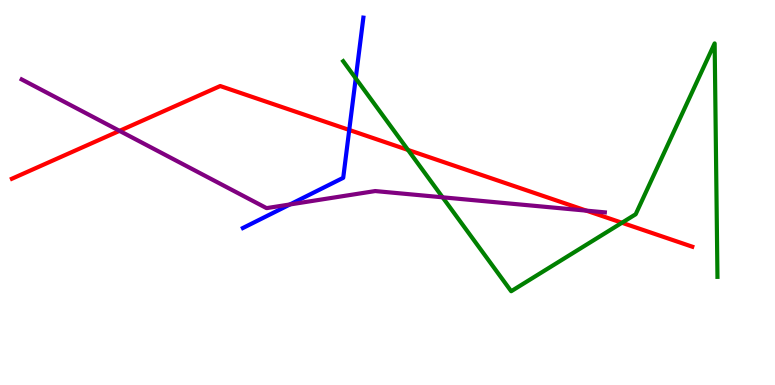[{'lines': ['blue', 'red'], 'intersections': [{'x': 4.51, 'y': 6.62}]}, {'lines': ['green', 'red'], 'intersections': [{'x': 5.26, 'y': 6.11}, {'x': 8.03, 'y': 4.21}]}, {'lines': ['purple', 'red'], 'intersections': [{'x': 1.54, 'y': 6.6}, {'x': 7.57, 'y': 4.53}]}, {'lines': ['blue', 'green'], 'intersections': [{'x': 4.59, 'y': 7.96}]}, {'lines': ['blue', 'purple'], 'intersections': [{'x': 3.74, 'y': 4.69}]}, {'lines': ['green', 'purple'], 'intersections': [{'x': 5.71, 'y': 4.88}]}]